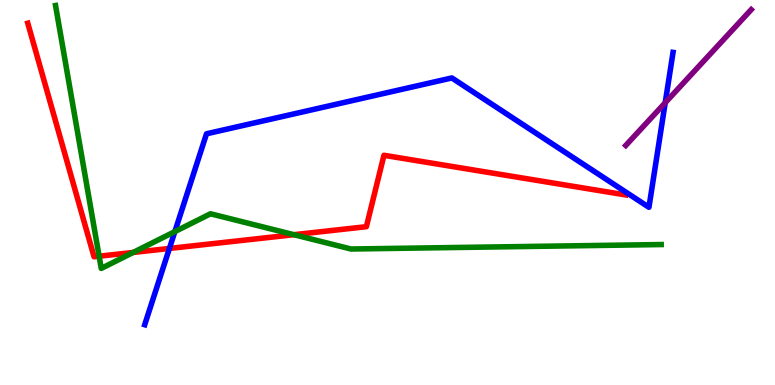[{'lines': ['blue', 'red'], 'intersections': [{'x': 2.19, 'y': 3.55}]}, {'lines': ['green', 'red'], 'intersections': [{'x': 1.28, 'y': 3.35}, {'x': 1.72, 'y': 3.44}, {'x': 3.79, 'y': 3.9}]}, {'lines': ['purple', 'red'], 'intersections': []}, {'lines': ['blue', 'green'], 'intersections': [{'x': 2.26, 'y': 3.98}]}, {'lines': ['blue', 'purple'], 'intersections': [{'x': 8.58, 'y': 7.33}]}, {'lines': ['green', 'purple'], 'intersections': []}]